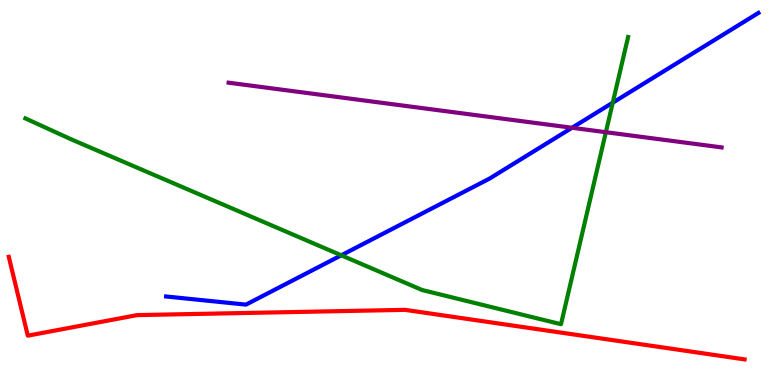[{'lines': ['blue', 'red'], 'intersections': []}, {'lines': ['green', 'red'], 'intersections': []}, {'lines': ['purple', 'red'], 'intersections': []}, {'lines': ['blue', 'green'], 'intersections': [{'x': 4.4, 'y': 3.37}, {'x': 7.91, 'y': 7.33}]}, {'lines': ['blue', 'purple'], 'intersections': [{'x': 7.38, 'y': 6.68}]}, {'lines': ['green', 'purple'], 'intersections': [{'x': 7.82, 'y': 6.57}]}]